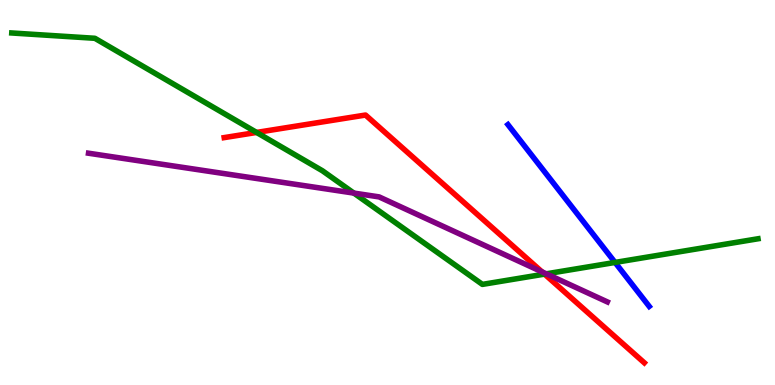[{'lines': ['blue', 'red'], 'intersections': []}, {'lines': ['green', 'red'], 'intersections': [{'x': 3.31, 'y': 6.56}, {'x': 7.03, 'y': 2.88}]}, {'lines': ['purple', 'red'], 'intersections': [{'x': 6.99, 'y': 2.94}]}, {'lines': ['blue', 'green'], 'intersections': [{'x': 7.94, 'y': 3.18}]}, {'lines': ['blue', 'purple'], 'intersections': []}, {'lines': ['green', 'purple'], 'intersections': [{'x': 4.57, 'y': 4.98}, {'x': 7.05, 'y': 2.89}]}]